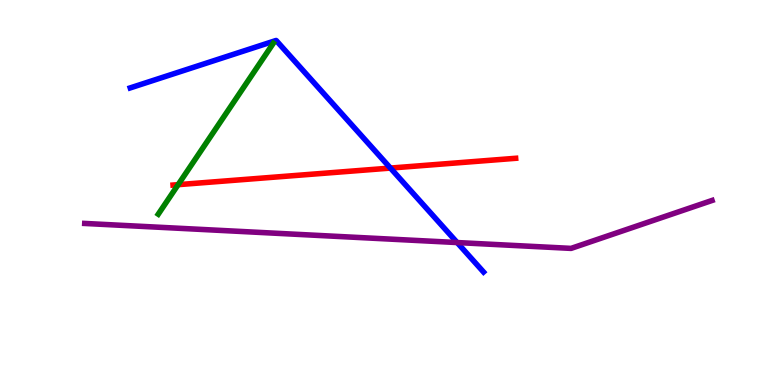[{'lines': ['blue', 'red'], 'intersections': [{'x': 5.04, 'y': 5.63}]}, {'lines': ['green', 'red'], 'intersections': [{'x': 2.3, 'y': 5.2}]}, {'lines': ['purple', 'red'], 'intersections': []}, {'lines': ['blue', 'green'], 'intersections': []}, {'lines': ['blue', 'purple'], 'intersections': [{'x': 5.9, 'y': 3.7}]}, {'lines': ['green', 'purple'], 'intersections': []}]